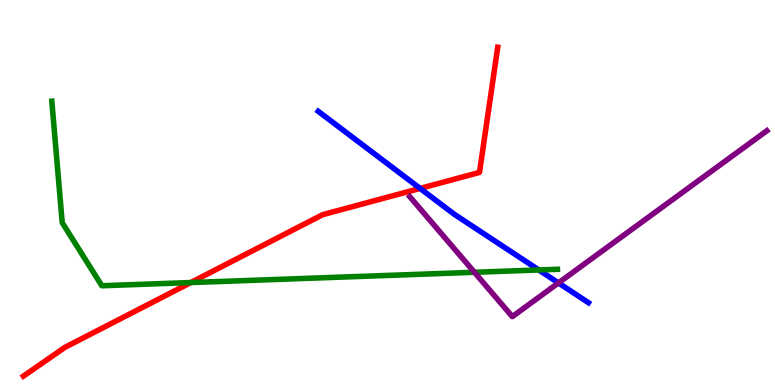[{'lines': ['blue', 'red'], 'intersections': [{'x': 5.42, 'y': 5.11}]}, {'lines': ['green', 'red'], 'intersections': [{'x': 2.46, 'y': 2.66}]}, {'lines': ['purple', 'red'], 'intersections': []}, {'lines': ['blue', 'green'], 'intersections': [{'x': 6.95, 'y': 2.99}]}, {'lines': ['blue', 'purple'], 'intersections': [{'x': 7.21, 'y': 2.65}]}, {'lines': ['green', 'purple'], 'intersections': [{'x': 6.12, 'y': 2.93}]}]